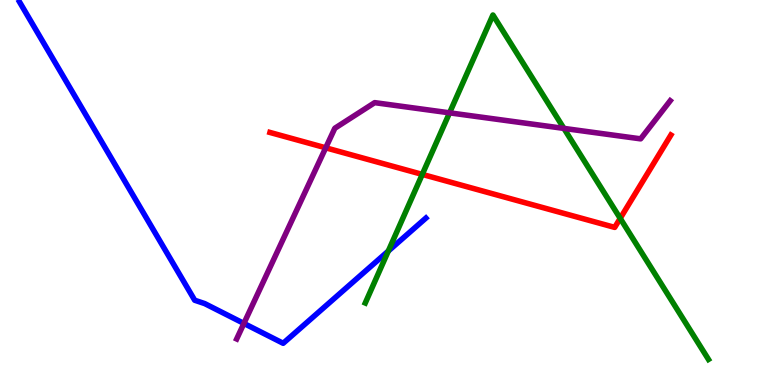[{'lines': ['blue', 'red'], 'intersections': []}, {'lines': ['green', 'red'], 'intersections': [{'x': 5.45, 'y': 5.47}, {'x': 8.0, 'y': 4.33}]}, {'lines': ['purple', 'red'], 'intersections': [{'x': 4.2, 'y': 6.16}]}, {'lines': ['blue', 'green'], 'intersections': [{'x': 5.01, 'y': 3.48}]}, {'lines': ['blue', 'purple'], 'intersections': [{'x': 3.15, 'y': 1.6}]}, {'lines': ['green', 'purple'], 'intersections': [{'x': 5.8, 'y': 7.07}, {'x': 7.28, 'y': 6.66}]}]